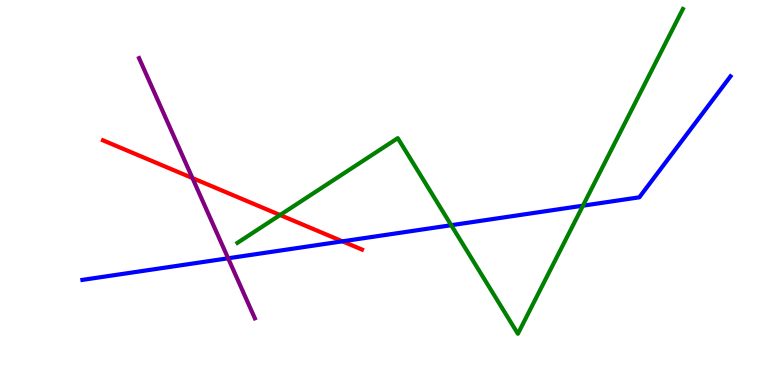[{'lines': ['blue', 'red'], 'intersections': [{'x': 4.42, 'y': 3.73}]}, {'lines': ['green', 'red'], 'intersections': [{'x': 3.61, 'y': 4.42}]}, {'lines': ['purple', 'red'], 'intersections': [{'x': 2.48, 'y': 5.38}]}, {'lines': ['blue', 'green'], 'intersections': [{'x': 5.82, 'y': 4.15}, {'x': 7.52, 'y': 4.66}]}, {'lines': ['blue', 'purple'], 'intersections': [{'x': 2.94, 'y': 3.29}]}, {'lines': ['green', 'purple'], 'intersections': []}]